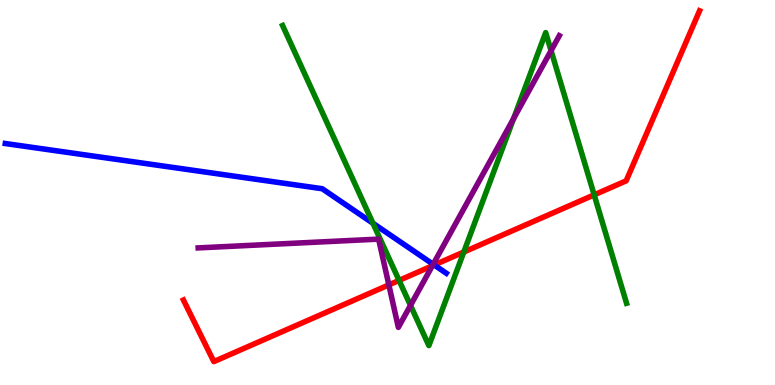[{'lines': ['blue', 'red'], 'intersections': [{'x': 5.6, 'y': 3.12}]}, {'lines': ['green', 'red'], 'intersections': [{'x': 5.15, 'y': 2.72}, {'x': 5.98, 'y': 3.45}, {'x': 7.67, 'y': 4.94}]}, {'lines': ['purple', 'red'], 'intersections': [{'x': 5.02, 'y': 2.6}, {'x': 5.58, 'y': 3.1}]}, {'lines': ['blue', 'green'], 'intersections': [{'x': 4.81, 'y': 4.2}]}, {'lines': ['blue', 'purple'], 'intersections': [{'x': 5.59, 'y': 3.14}]}, {'lines': ['green', 'purple'], 'intersections': [{'x': 5.3, 'y': 2.07}, {'x': 6.63, 'y': 6.92}, {'x': 7.11, 'y': 8.68}]}]